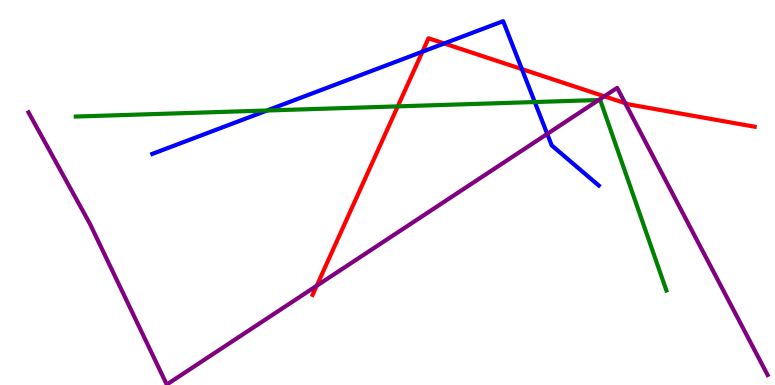[{'lines': ['blue', 'red'], 'intersections': [{'x': 5.45, 'y': 8.66}, {'x': 5.73, 'y': 8.87}, {'x': 6.73, 'y': 8.21}]}, {'lines': ['green', 'red'], 'intersections': [{'x': 5.13, 'y': 7.24}]}, {'lines': ['purple', 'red'], 'intersections': [{'x': 4.09, 'y': 2.58}, {'x': 7.8, 'y': 7.5}, {'x': 8.07, 'y': 7.32}]}, {'lines': ['blue', 'green'], 'intersections': [{'x': 3.45, 'y': 7.13}, {'x': 6.9, 'y': 7.35}]}, {'lines': ['blue', 'purple'], 'intersections': [{'x': 7.06, 'y': 6.52}]}, {'lines': ['green', 'purple'], 'intersections': [{'x': 7.73, 'y': 7.4}]}]